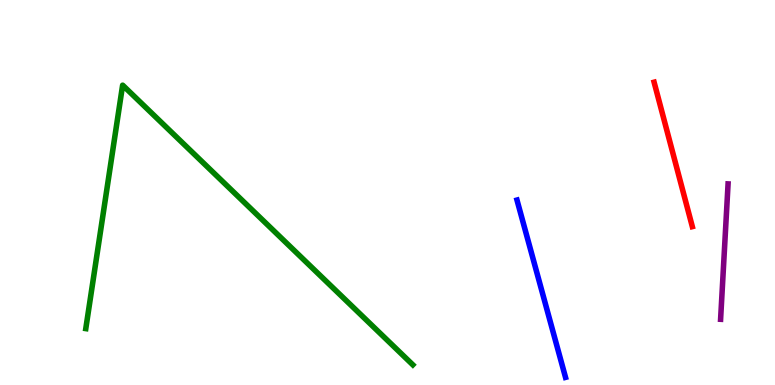[{'lines': ['blue', 'red'], 'intersections': []}, {'lines': ['green', 'red'], 'intersections': []}, {'lines': ['purple', 'red'], 'intersections': []}, {'lines': ['blue', 'green'], 'intersections': []}, {'lines': ['blue', 'purple'], 'intersections': []}, {'lines': ['green', 'purple'], 'intersections': []}]